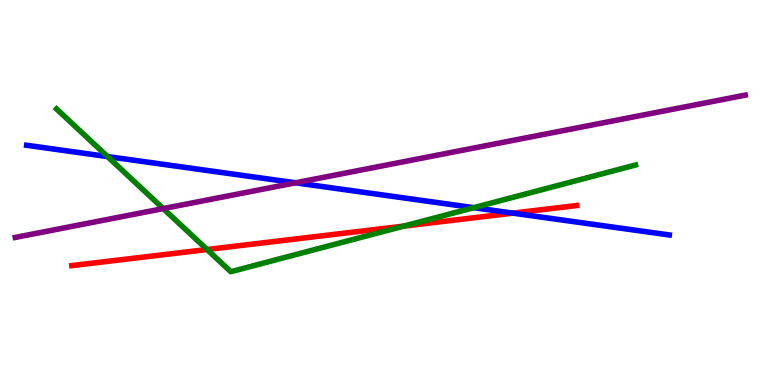[{'lines': ['blue', 'red'], 'intersections': [{'x': 6.62, 'y': 4.46}]}, {'lines': ['green', 'red'], 'intersections': [{'x': 2.67, 'y': 3.52}, {'x': 5.21, 'y': 4.13}]}, {'lines': ['purple', 'red'], 'intersections': []}, {'lines': ['blue', 'green'], 'intersections': [{'x': 1.39, 'y': 5.93}, {'x': 6.11, 'y': 4.61}]}, {'lines': ['blue', 'purple'], 'intersections': [{'x': 3.81, 'y': 5.25}]}, {'lines': ['green', 'purple'], 'intersections': [{'x': 2.11, 'y': 4.58}]}]